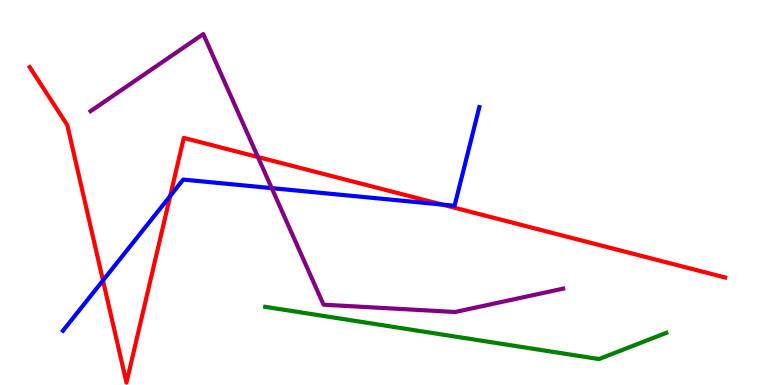[{'lines': ['blue', 'red'], 'intersections': [{'x': 1.33, 'y': 2.72}, {'x': 2.2, 'y': 4.91}, {'x': 5.71, 'y': 4.69}]}, {'lines': ['green', 'red'], 'intersections': []}, {'lines': ['purple', 'red'], 'intersections': [{'x': 3.33, 'y': 5.92}]}, {'lines': ['blue', 'green'], 'intersections': []}, {'lines': ['blue', 'purple'], 'intersections': [{'x': 3.51, 'y': 5.11}]}, {'lines': ['green', 'purple'], 'intersections': []}]